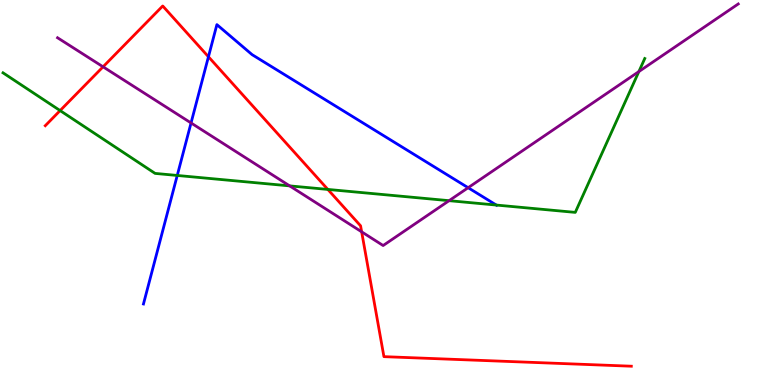[{'lines': ['blue', 'red'], 'intersections': [{'x': 2.69, 'y': 8.53}]}, {'lines': ['green', 'red'], 'intersections': [{'x': 0.776, 'y': 7.13}, {'x': 4.23, 'y': 5.08}]}, {'lines': ['purple', 'red'], 'intersections': [{'x': 1.33, 'y': 8.26}, {'x': 4.67, 'y': 3.98}]}, {'lines': ['blue', 'green'], 'intersections': [{'x': 2.29, 'y': 5.44}, {'x': 6.4, 'y': 4.67}]}, {'lines': ['blue', 'purple'], 'intersections': [{'x': 2.47, 'y': 6.81}, {'x': 6.04, 'y': 5.12}]}, {'lines': ['green', 'purple'], 'intersections': [{'x': 3.74, 'y': 5.17}, {'x': 5.79, 'y': 4.79}, {'x': 8.24, 'y': 8.14}]}]